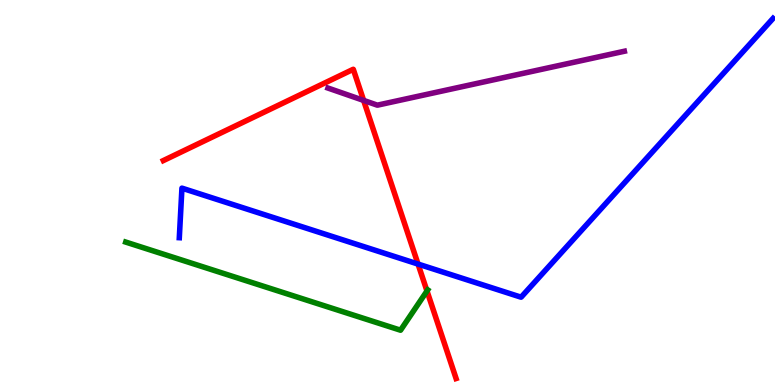[{'lines': ['blue', 'red'], 'intersections': [{'x': 5.39, 'y': 3.14}]}, {'lines': ['green', 'red'], 'intersections': [{'x': 5.51, 'y': 2.44}]}, {'lines': ['purple', 'red'], 'intersections': [{'x': 4.69, 'y': 7.39}]}, {'lines': ['blue', 'green'], 'intersections': []}, {'lines': ['blue', 'purple'], 'intersections': []}, {'lines': ['green', 'purple'], 'intersections': []}]